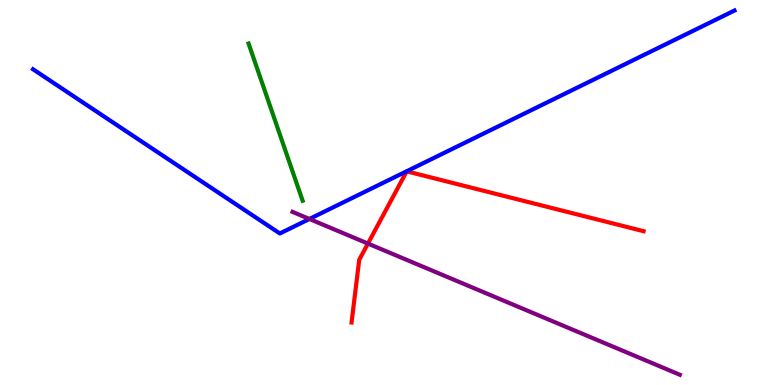[{'lines': ['blue', 'red'], 'intersections': []}, {'lines': ['green', 'red'], 'intersections': []}, {'lines': ['purple', 'red'], 'intersections': [{'x': 4.75, 'y': 3.67}]}, {'lines': ['blue', 'green'], 'intersections': []}, {'lines': ['blue', 'purple'], 'intersections': [{'x': 3.99, 'y': 4.31}]}, {'lines': ['green', 'purple'], 'intersections': []}]